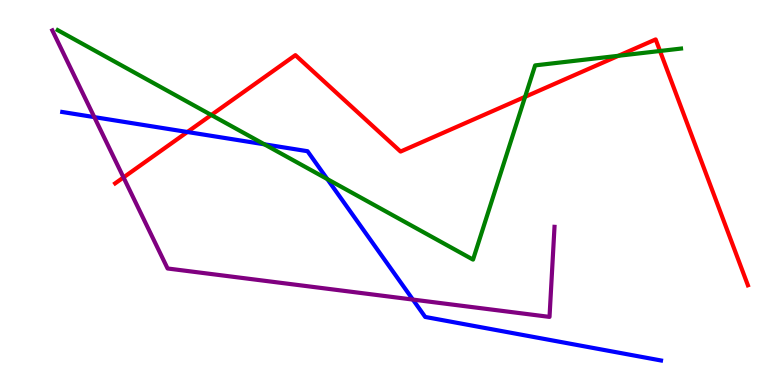[{'lines': ['blue', 'red'], 'intersections': [{'x': 2.42, 'y': 6.57}]}, {'lines': ['green', 'red'], 'intersections': [{'x': 2.73, 'y': 7.01}, {'x': 6.78, 'y': 7.49}, {'x': 7.98, 'y': 8.55}, {'x': 8.52, 'y': 8.68}]}, {'lines': ['purple', 'red'], 'intersections': [{'x': 1.59, 'y': 5.39}]}, {'lines': ['blue', 'green'], 'intersections': [{'x': 3.41, 'y': 6.25}, {'x': 4.22, 'y': 5.35}]}, {'lines': ['blue', 'purple'], 'intersections': [{'x': 1.22, 'y': 6.96}, {'x': 5.33, 'y': 2.22}]}, {'lines': ['green', 'purple'], 'intersections': []}]